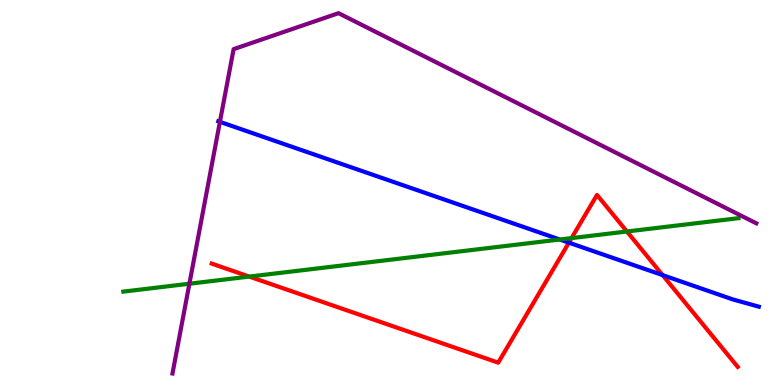[{'lines': ['blue', 'red'], 'intersections': [{'x': 7.34, 'y': 3.7}, {'x': 8.55, 'y': 2.85}]}, {'lines': ['green', 'red'], 'intersections': [{'x': 3.22, 'y': 2.82}, {'x': 7.38, 'y': 3.82}, {'x': 8.09, 'y': 3.99}]}, {'lines': ['purple', 'red'], 'intersections': []}, {'lines': ['blue', 'green'], 'intersections': [{'x': 7.22, 'y': 3.78}]}, {'lines': ['blue', 'purple'], 'intersections': [{'x': 2.84, 'y': 6.84}]}, {'lines': ['green', 'purple'], 'intersections': [{'x': 2.44, 'y': 2.63}]}]